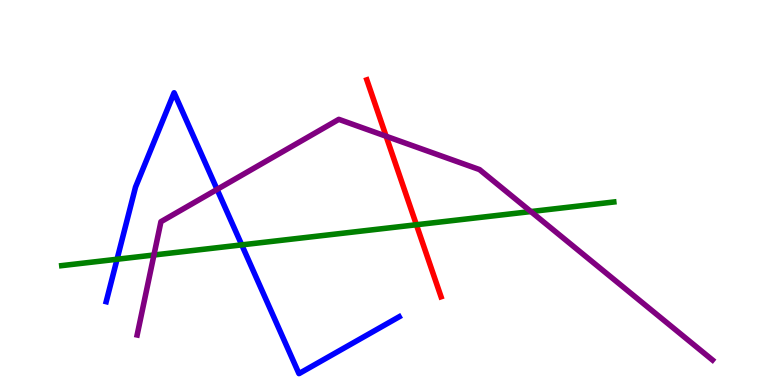[{'lines': ['blue', 'red'], 'intersections': []}, {'lines': ['green', 'red'], 'intersections': [{'x': 5.37, 'y': 4.16}]}, {'lines': ['purple', 'red'], 'intersections': [{'x': 4.98, 'y': 6.46}]}, {'lines': ['blue', 'green'], 'intersections': [{'x': 1.51, 'y': 3.27}, {'x': 3.12, 'y': 3.64}]}, {'lines': ['blue', 'purple'], 'intersections': [{'x': 2.8, 'y': 5.08}]}, {'lines': ['green', 'purple'], 'intersections': [{'x': 1.99, 'y': 3.38}, {'x': 6.85, 'y': 4.51}]}]